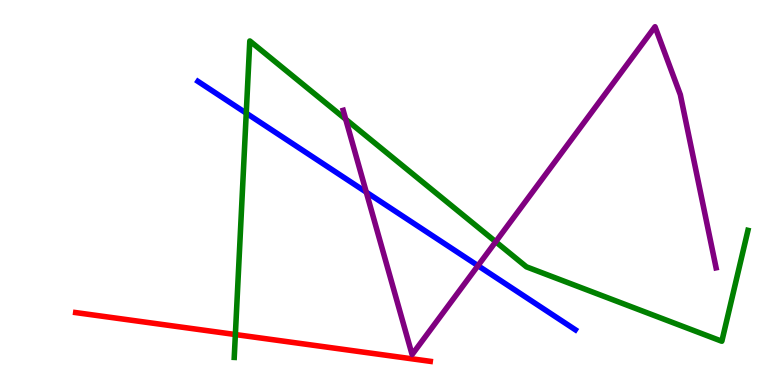[{'lines': ['blue', 'red'], 'intersections': []}, {'lines': ['green', 'red'], 'intersections': [{'x': 3.04, 'y': 1.31}]}, {'lines': ['purple', 'red'], 'intersections': []}, {'lines': ['blue', 'green'], 'intersections': [{'x': 3.18, 'y': 7.06}]}, {'lines': ['blue', 'purple'], 'intersections': [{'x': 4.73, 'y': 5.01}, {'x': 6.17, 'y': 3.1}]}, {'lines': ['green', 'purple'], 'intersections': [{'x': 4.46, 'y': 6.9}, {'x': 6.4, 'y': 3.72}]}]